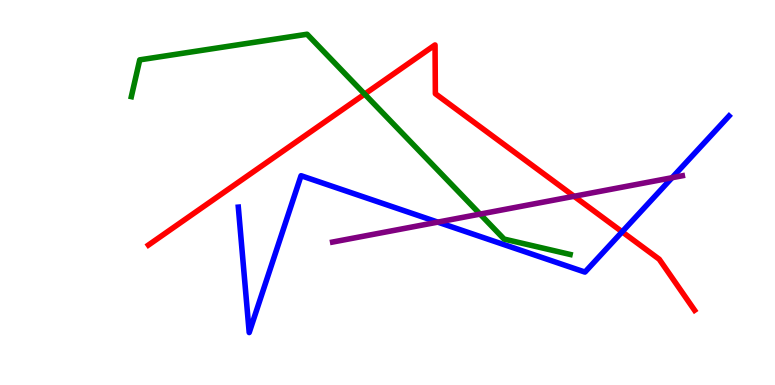[{'lines': ['blue', 'red'], 'intersections': [{'x': 8.03, 'y': 3.98}]}, {'lines': ['green', 'red'], 'intersections': [{'x': 4.71, 'y': 7.56}]}, {'lines': ['purple', 'red'], 'intersections': [{'x': 7.41, 'y': 4.9}]}, {'lines': ['blue', 'green'], 'intersections': []}, {'lines': ['blue', 'purple'], 'intersections': [{'x': 5.65, 'y': 4.23}, {'x': 8.67, 'y': 5.38}]}, {'lines': ['green', 'purple'], 'intersections': [{'x': 6.19, 'y': 4.44}]}]